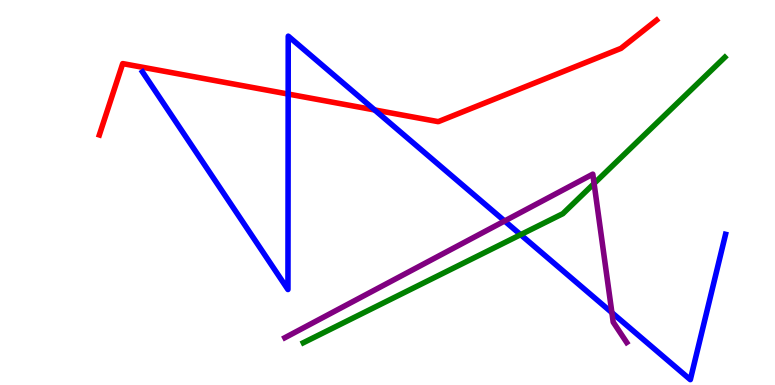[{'lines': ['blue', 'red'], 'intersections': [{'x': 3.72, 'y': 7.56}, {'x': 4.83, 'y': 7.14}]}, {'lines': ['green', 'red'], 'intersections': []}, {'lines': ['purple', 'red'], 'intersections': []}, {'lines': ['blue', 'green'], 'intersections': [{'x': 6.72, 'y': 3.9}]}, {'lines': ['blue', 'purple'], 'intersections': [{'x': 6.51, 'y': 4.26}, {'x': 7.9, 'y': 1.88}]}, {'lines': ['green', 'purple'], 'intersections': [{'x': 7.67, 'y': 5.23}]}]